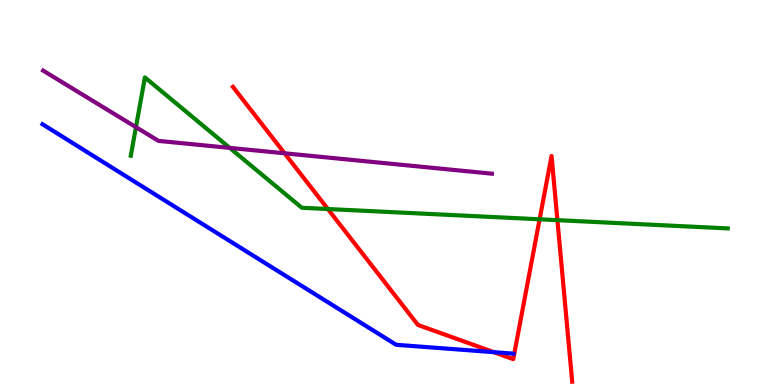[{'lines': ['blue', 'red'], 'intersections': [{'x': 6.37, 'y': 0.853}]}, {'lines': ['green', 'red'], 'intersections': [{'x': 4.23, 'y': 4.57}, {'x': 6.96, 'y': 4.3}, {'x': 7.19, 'y': 4.28}]}, {'lines': ['purple', 'red'], 'intersections': [{'x': 3.67, 'y': 6.02}]}, {'lines': ['blue', 'green'], 'intersections': []}, {'lines': ['blue', 'purple'], 'intersections': []}, {'lines': ['green', 'purple'], 'intersections': [{'x': 1.75, 'y': 6.7}, {'x': 2.96, 'y': 6.16}]}]